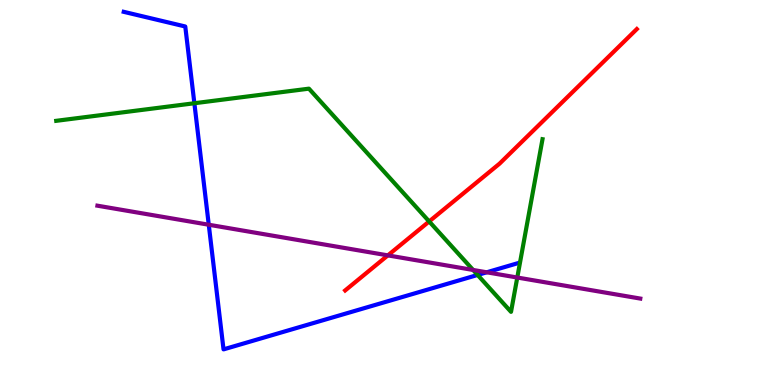[{'lines': ['blue', 'red'], 'intersections': []}, {'lines': ['green', 'red'], 'intersections': [{'x': 5.54, 'y': 4.25}]}, {'lines': ['purple', 'red'], 'intersections': [{'x': 5.0, 'y': 3.37}]}, {'lines': ['blue', 'green'], 'intersections': [{'x': 2.51, 'y': 7.32}, {'x': 6.16, 'y': 2.86}]}, {'lines': ['blue', 'purple'], 'intersections': [{'x': 2.69, 'y': 4.16}, {'x': 6.28, 'y': 2.93}]}, {'lines': ['green', 'purple'], 'intersections': [{'x': 6.1, 'y': 2.99}, {'x': 6.67, 'y': 2.79}]}]